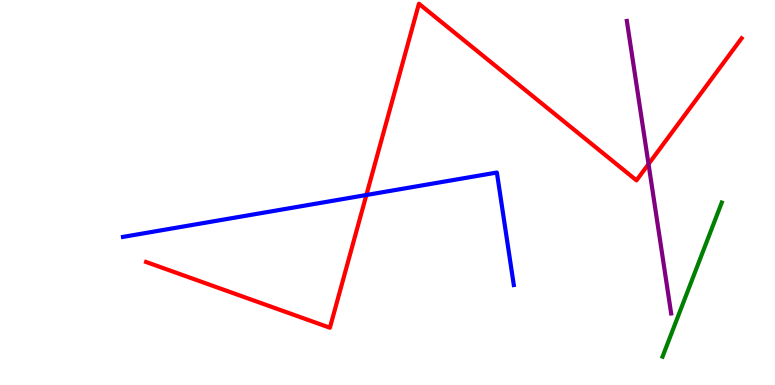[{'lines': ['blue', 'red'], 'intersections': [{'x': 4.73, 'y': 4.93}]}, {'lines': ['green', 'red'], 'intersections': []}, {'lines': ['purple', 'red'], 'intersections': [{'x': 8.37, 'y': 5.74}]}, {'lines': ['blue', 'green'], 'intersections': []}, {'lines': ['blue', 'purple'], 'intersections': []}, {'lines': ['green', 'purple'], 'intersections': []}]